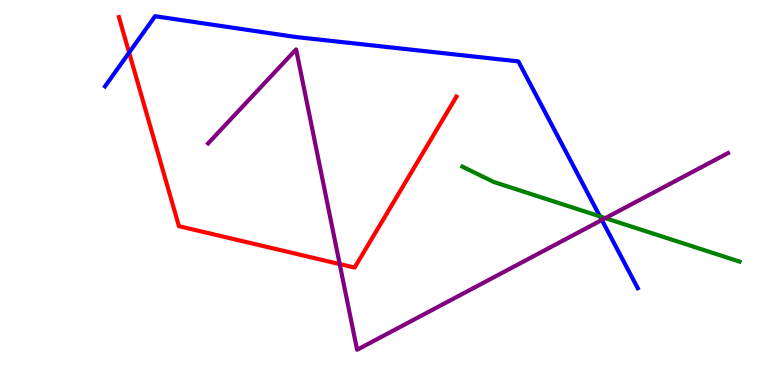[{'lines': ['blue', 'red'], 'intersections': [{'x': 1.67, 'y': 8.63}]}, {'lines': ['green', 'red'], 'intersections': []}, {'lines': ['purple', 'red'], 'intersections': [{'x': 4.38, 'y': 3.14}]}, {'lines': ['blue', 'green'], 'intersections': [{'x': 7.74, 'y': 4.38}]}, {'lines': ['blue', 'purple'], 'intersections': [{'x': 7.77, 'y': 4.29}]}, {'lines': ['green', 'purple'], 'intersections': [{'x': 7.81, 'y': 4.33}]}]